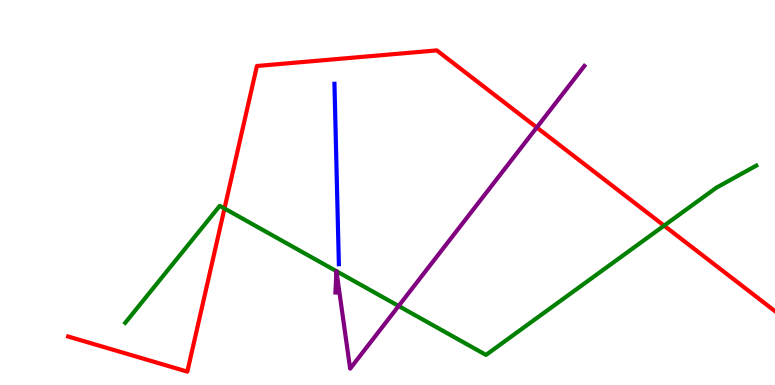[{'lines': ['blue', 'red'], 'intersections': []}, {'lines': ['green', 'red'], 'intersections': [{'x': 2.9, 'y': 4.58}, {'x': 8.57, 'y': 4.14}]}, {'lines': ['purple', 'red'], 'intersections': [{'x': 6.93, 'y': 6.69}]}, {'lines': ['blue', 'green'], 'intersections': []}, {'lines': ['blue', 'purple'], 'intersections': []}, {'lines': ['green', 'purple'], 'intersections': [{'x': 4.34, 'y': 2.96}, {'x': 4.34, 'y': 2.96}, {'x': 5.14, 'y': 2.05}]}]